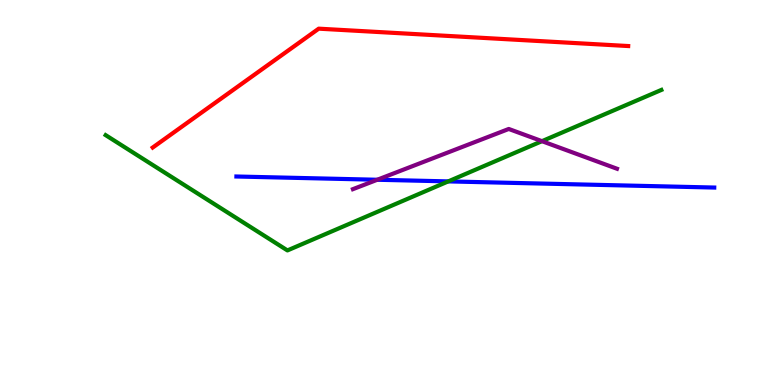[{'lines': ['blue', 'red'], 'intersections': []}, {'lines': ['green', 'red'], 'intersections': []}, {'lines': ['purple', 'red'], 'intersections': []}, {'lines': ['blue', 'green'], 'intersections': [{'x': 5.78, 'y': 5.29}]}, {'lines': ['blue', 'purple'], 'intersections': [{'x': 4.87, 'y': 5.33}]}, {'lines': ['green', 'purple'], 'intersections': [{'x': 6.99, 'y': 6.33}]}]